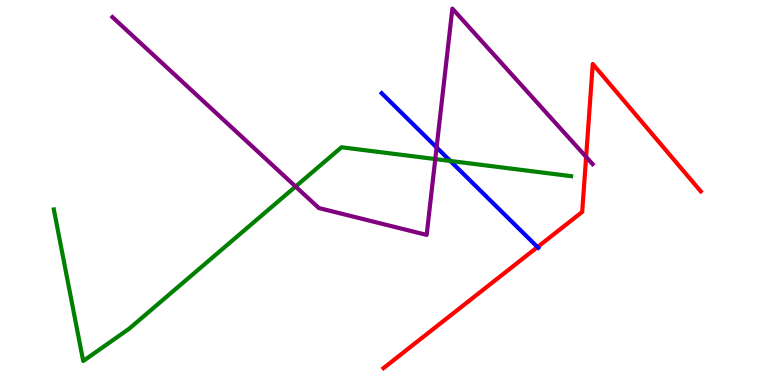[{'lines': ['blue', 'red'], 'intersections': [{'x': 6.94, 'y': 3.58}]}, {'lines': ['green', 'red'], 'intersections': []}, {'lines': ['purple', 'red'], 'intersections': [{'x': 7.56, 'y': 5.92}]}, {'lines': ['blue', 'green'], 'intersections': [{'x': 5.81, 'y': 5.82}]}, {'lines': ['blue', 'purple'], 'intersections': [{'x': 5.63, 'y': 6.17}]}, {'lines': ['green', 'purple'], 'intersections': [{'x': 3.81, 'y': 5.16}, {'x': 5.62, 'y': 5.87}]}]